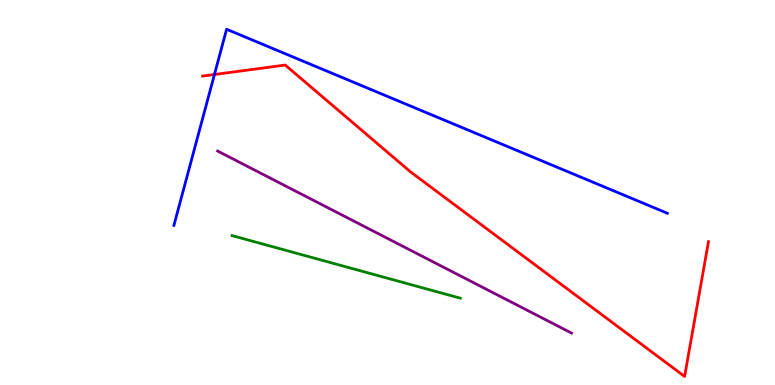[{'lines': ['blue', 'red'], 'intersections': [{'x': 2.77, 'y': 8.06}]}, {'lines': ['green', 'red'], 'intersections': []}, {'lines': ['purple', 'red'], 'intersections': []}, {'lines': ['blue', 'green'], 'intersections': []}, {'lines': ['blue', 'purple'], 'intersections': []}, {'lines': ['green', 'purple'], 'intersections': []}]